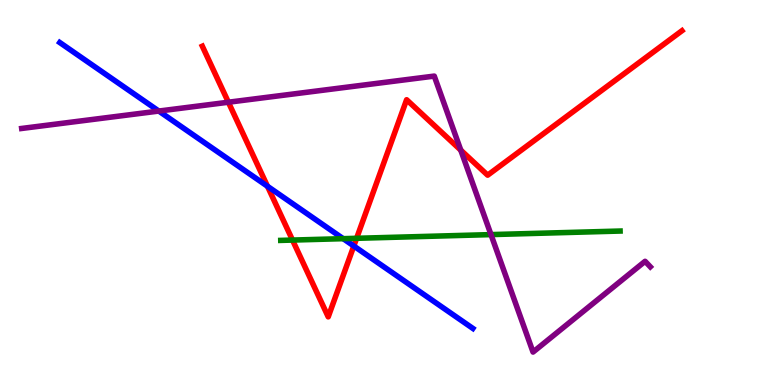[{'lines': ['blue', 'red'], 'intersections': [{'x': 3.45, 'y': 5.16}, {'x': 4.57, 'y': 3.61}]}, {'lines': ['green', 'red'], 'intersections': [{'x': 3.77, 'y': 3.76}, {'x': 4.6, 'y': 3.81}]}, {'lines': ['purple', 'red'], 'intersections': [{'x': 2.95, 'y': 7.34}, {'x': 5.95, 'y': 6.1}]}, {'lines': ['blue', 'green'], 'intersections': [{'x': 4.43, 'y': 3.8}]}, {'lines': ['blue', 'purple'], 'intersections': [{'x': 2.05, 'y': 7.12}]}, {'lines': ['green', 'purple'], 'intersections': [{'x': 6.34, 'y': 3.91}]}]